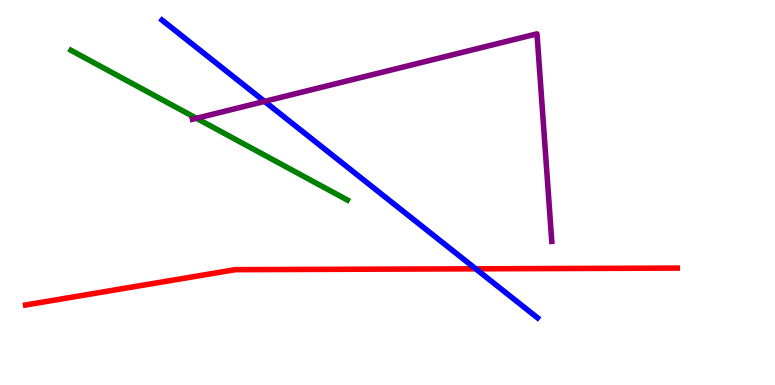[{'lines': ['blue', 'red'], 'intersections': [{'x': 6.14, 'y': 3.02}]}, {'lines': ['green', 'red'], 'intersections': []}, {'lines': ['purple', 'red'], 'intersections': []}, {'lines': ['blue', 'green'], 'intersections': []}, {'lines': ['blue', 'purple'], 'intersections': [{'x': 3.41, 'y': 7.37}]}, {'lines': ['green', 'purple'], 'intersections': [{'x': 2.53, 'y': 6.93}]}]